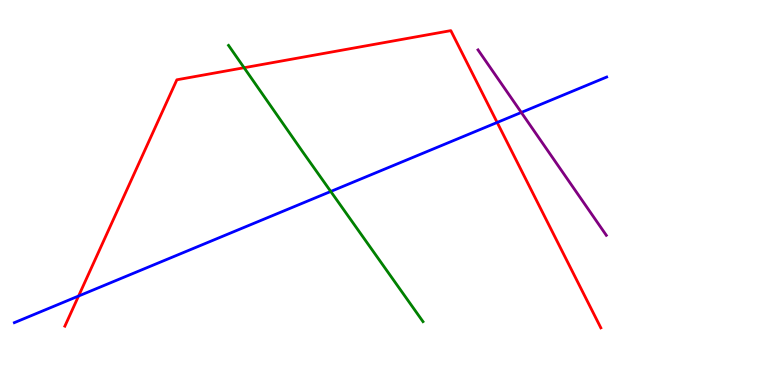[{'lines': ['blue', 'red'], 'intersections': [{'x': 1.01, 'y': 2.31}, {'x': 6.42, 'y': 6.82}]}, {'lines': ['green', 'red'], 'intersections': [{'x': 3.15, 'y': 8.24}]}, {'lines': ['purple', 'red'], 'intersections': []}, {'lines': ['blue', 'green'], 'intersections': [{'x': 4.27, 'y': 5.03}]}, {'lines': ['blue', 'purple'], 'intersections': [{'x': 6.73, 'y': 7.08}]}, {'lines': ['green', 'purple'], 'intersections': []}]